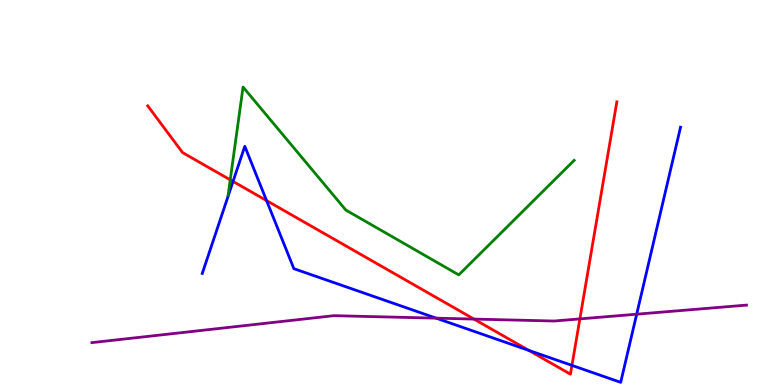[{'lines': ['blue', 'red'], 'intersections': [{'x': 3.01, 'y': 5.29}, {'x': 3.44, 'y': 4.79}, {'x': 6.82, 'y': 0.9}, {'x': 7.38, 'y': 0.509}]}, {'lines': ['green', 'red'], 'intersections': [{'x': 2.97, 'y': 5.33}]}, {'lines': ['purple', 'red'], 'intersections': [{'x': 6.12, 'y': 1.71}, {'x': 7.48, 'y': 1.72}]}, {'lines': ['blue', 'green'], 'intersections': []}, {'lines': ['blue', 'purple'], 'intersections': [{'x': 5.63, 'y': 1.74}, {'x': 8.22, 'y': 1.84}]}, {'lines': ['green', 'purple'], 'intersections': []}]